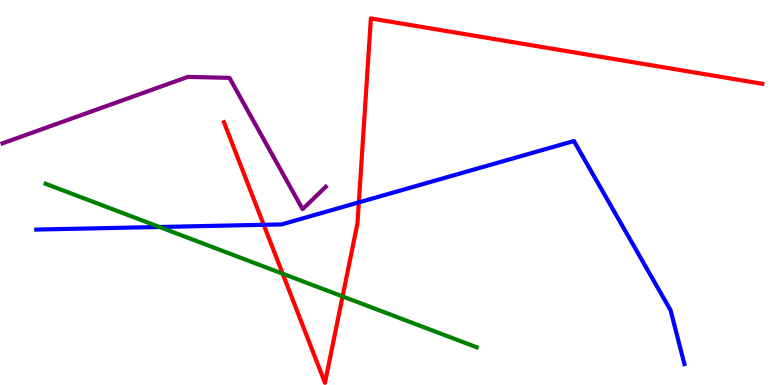[{'lines': ['blue', 'red'], 'intersections': [{'x': 3.4, 'y': 4.16}, {'x': 4.63, 'y': 4.74}]}, {'lines': ['green', 'red'], 'intersections': [{'x': 3.65, 'y': 2.89}, {'x': 4.42, 'y': 2.3}]}, {'lines': ['purple', 'red'], 'intersections': []}, {'lines': ['blue', 'green'], 'intersections': [{'x': 2.06, 'y': 4.1}]}, {'lines': ['blue', 'purple'], 'intersections': []}, {'lines': ['green', 'purple'], 'intersections': []}]